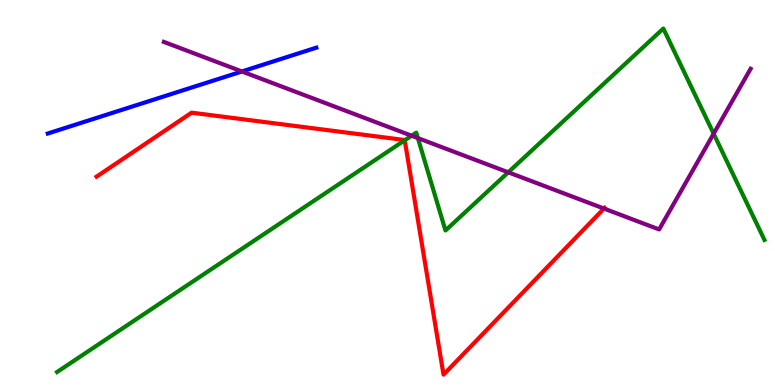[{'lines': ['blue', 'red'], 'intersections': []}, {'lines': ['green', 'red'], 'intersections': [{'x': 5.22, 'y': 6.36}]}, {'lines': ['purple', 'red'], 'intersections': [{'x': 7.79, 'y': 4.58}]}, {'lines': ['blue', 'green'], 'intersections': []}, {'lines': ['blue', 'purple'], 'intersections': [{'x': 3.12, 'y': 8.14}]}, {'lines': ['green', 'purple'], 'intersections': [{'x': 5.31, 'y': 6.48}, {'x': 5.39, 'y': 6.41}, {'x': 6.56, 'y': 5.52}, {'x': 9.21, 'y': 6.53}]}]